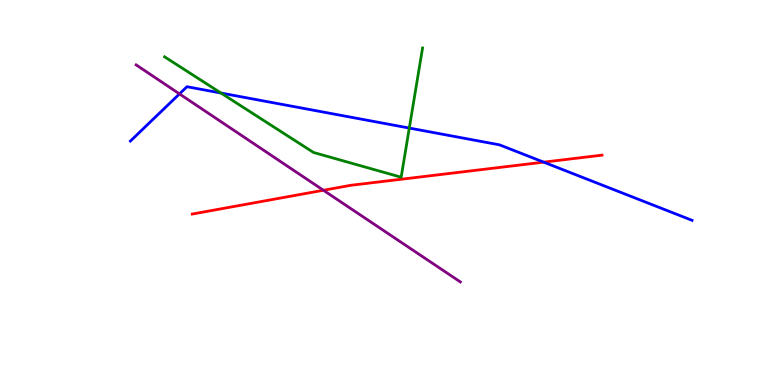[{'lines': ['blue', 'red'], 'intersections': [{'x': 7.02, 'y': 5.79}]}, {'lines': ['green', 'red'], 'intersections': []}, {'lines': ['purple', 'red'], 'intersections': [{'x': 4.17, 'y': 5.06}]}, {'lines': ['blue', 'green'], 'intersections': [{'x': 2.85, 'y': 7.58}, {'x': 5.28, 'y': 6.67}]}, {'lines': ['blue', 'purple'], 'intersections': [{'x': 2.32, 'y': 7.56}]}, {'lines': ['green', 'purple'], 'intersections': []}]